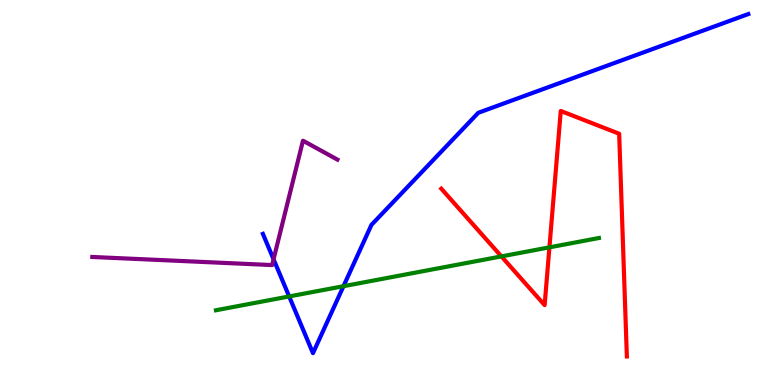[{'lines': ['blue', 'red'], 'intersections': []}, {'lines': ['green', 'red'], 'intersections': [{'x': 6.47, 'y': 3.34}, {'x': 7.09, 'y': 3.58}]}, {'lines': ['purple', 'red'], 'intersections': []}, {'lines': ['blue', 'green'], 'intersections': [{'x': 3.73, 'y': 2.3}, {'x': 4.43, 'y': 2.57}]}, {'lines': ['blue', 'purple'], 'intersections': [{'x': 3.53, 'y': 3.27}]}, {'lines': ['green', 'purple'], 'intersections': []}]